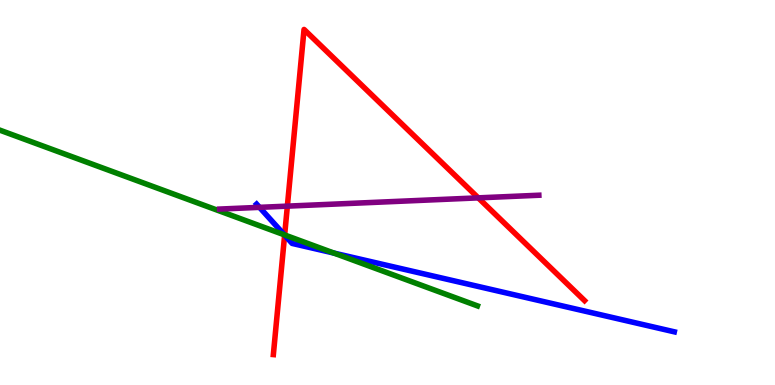[{'lines': ['blue', 'red'], 'intersections': [{'x': 3.67, 'y': 3.89}]}, {'lines': ['green', 'red'], 'intersections': [{'x': 3.67, 'y': 3.9}]}, {'lines': ['purple', 'red'], 'intersections': [{'x': 3.71, 'y': 4.65}, {'x': 6.17, 'y': 4.86}]}, {'lines': ['blue', 'green'], 'intersections': [{'x': 3.67, 'y': 3.9}, {'x': 4.31, 'y': 3.43}]}, {'lines': ['blue', 'purple'], 'intersections': [{'x': 3.35, 'y': 4.61}]}, {'lines': ['green', 'purple'], 'intersections': []}]